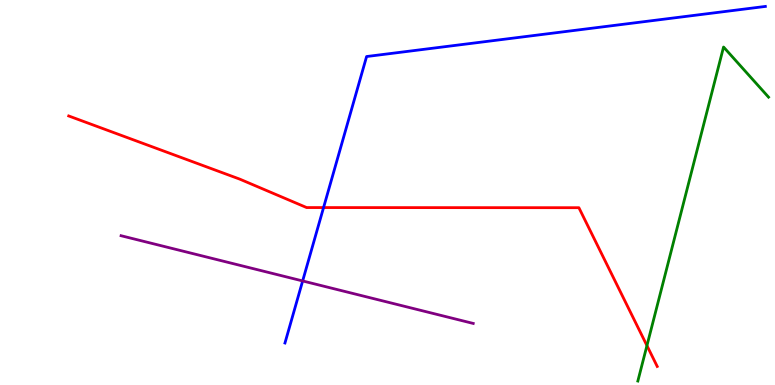[{'lines': ['blue', 'red'], 'intersections': [{'x': 4.17, 'y': 4.61}]}, {'lines': ['green', 'red'], 'intersections': [{'x': 8.35, 'y': 1.02}]}, {'lines': ['purple', 'red'], 'intersections': []}, {'lines': ['blue', 'green'], 'intersections': []}, {'lines': ['blue', 'purple'], 'intersections': [{'x': 3.91, 'y': 2.7}]}, {'lines': ['green', 'purple'], 'intersections': []}]